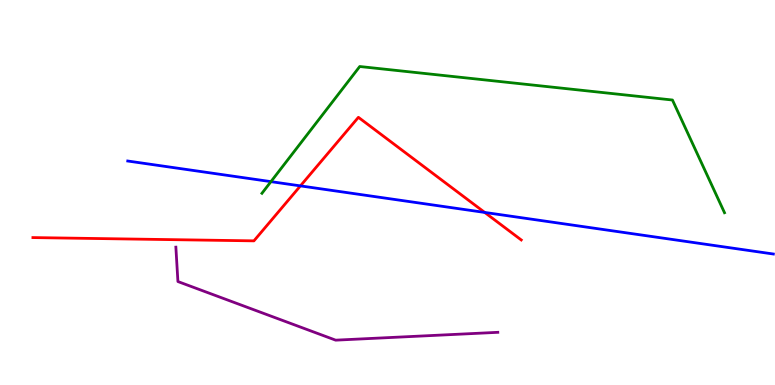[{'lines': ['blue', 'red'], 'intersections': [{'x': 3.88, 'y': 5.17}, {'x': 6.25, 'y': 4.48}]}, {'lines': ['green', 'red'], 'intersections': []}, {'lines': ['purple', 'red'], 'intersections': []}, {'lines': ['blue', 'green'], 'intersections': [{'x': 3.5, 'y': 5.28}]}, {'lines': ['blue', 'purple'], 'intersections': []}, {'lines': ['green', 'purple'], 'intersections': []}]